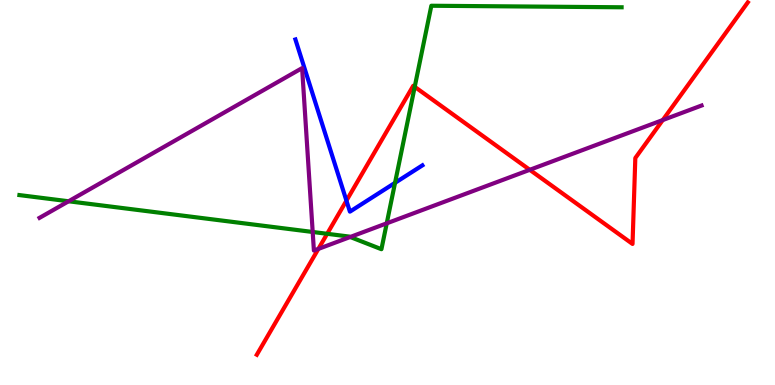[{'lines': ['blue', 'red'], 'intersections': [{'x': 4.47, 'y': 4.79}]}, {'lines': ['green', 'red'], 'intersections': [{'x': 4.22, 'y': 3.93}, {'x': 5.35, 'y': 7.74}]}, {'lines': ['purple', 'red'], 'intersections': [{'x': 4.11, 'y': 3.53}, {'x': 6.84, 'y': 5.59}, {'x': 8.55, 'y': 6.88}]}, {'lines': ['blue', 'green'], 'intersections': [{'x': 5.1, 'y': 5.25}]}, {'lines': ['blue', 'purple'], 'intersections': []}, {'lines': ['green', 'purple'], 'intersections': [{'x': 0.885, 'y': 4.77}, {'x': 4.03, 'y': 3.97}, {'x': 4.52, 'y': 3.84}, {'x': 4.99, 'y': 4.2}]}]